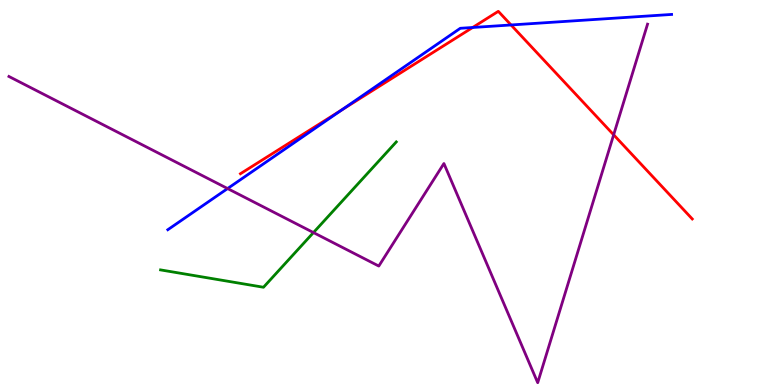[{'lines': ['blue', 'red'], 'intersections': [{'x': 4.41, 'y': 7.15}, {'x': 6.1, 'y': 9.29}, {'x': 6.59, 'y': 9.35}]}, {'lines': ['green', 'red'], 'intersections': []}, {'lines': ['purple', 'red'], 'intersections': [{'x': 7.92, 'y': 6.5}]}, {'lines': ['blue', 'green'], 'intersections': []}, {'lines': ['blue', 'purple'], 'intersections': [{'x': 2.94, 'y': 5.1}]}, {'lines': ['green', 'purple'], 'intersections': [{'x': 4.04, 'y': 3.96}]}]